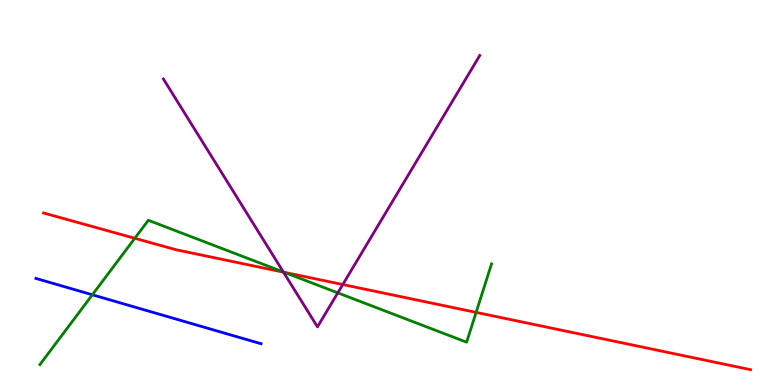[{'lines': ['blue', 'red'], 'intersections': []}, {'lines': ['green', 'red'], 'intersections': [{'x': 1.74, 'y': 3.81}, {'x': 3.67, 'y': 2.93}, {'x': 6.14, 'y': 1.89}]}, {'lines': ['purple', 'red'], 'intersections': [{'x': 3.66, 'y': 2.93}, {'x': 4.42, 'y': 2.61}]}, {'lines': ['blue', 'green'], 'intersections': [{'x': 1.19, 'y': 2.34}]}, {'lines': ['blue', 'purple'], 'intersections': []}, {'lines': ['green', 'purple'], 'intersections': [{'x': 3.66, 'y': 2.93}, {'x': 4.36, 'y': 2.39}]}]